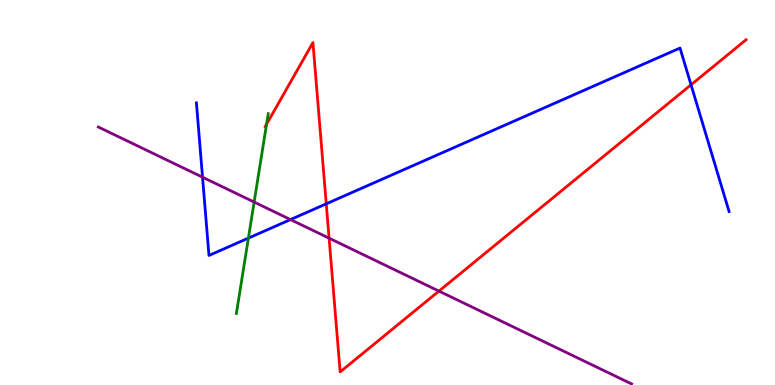[{'lines': ['blue', 'red'], 'intersections': [{'x': 4.21, 'y': 4.71}, {'x': 8.92, 'y': 7.8}]}, {'lines': ['green', 'red'], 'intersections': [{'x': 3.44, 'y': 6.77}]}, {'lines': ['purple', 'red'], 'intersections': [{'x': 4.25, 'y': 3.81}, {'x': 5.66, 'y': 2.44}]}, {'lines': ['blue', 'green'], 'intersections': [{'x': 3.21, 'y': 3.82}]}, {'lines': ['blue', 'purple'], 'intersections': [{'x': 2.61, 'y': 5.4}, {'x': 3.75, 'y': 4.3}]}, {'lines': ['green', 'purple'], 'intersections': [{'x': 3.28, 'y': 4.75}]}]